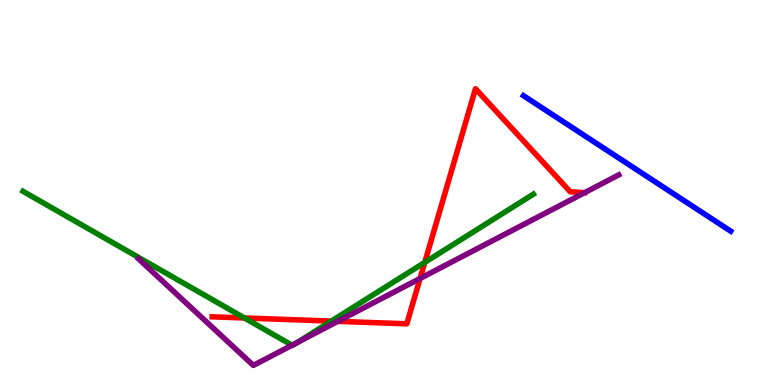[{'lines': ['blue', 'red'], 'intersections': []}, {'lines': ['green', 'red'], 'intersections': [{'x': 3.15, 'y': 1.74}, {'x': 4.27, 'y': 1.66}, {'x': 5.48, 'y': 3.18}]}, {'lines': ['purple', 'red'], 'intersections': [{'x': 4.36, 'y': 1.65}, {'x': 5.42, 'y': 2.77}, {'x': 7.54, 'y': 5.0}]}, {'lines': ['blue', 'green'], 'intersections': []}, {'lines': ['blue', 'purple'], 'intersections': []}, {'lines': ['green', 'purple'], 'intersections': [{'x': 3.77, 'y': 1.03}, {'x': 3.83, 'y': 1.1}]}]